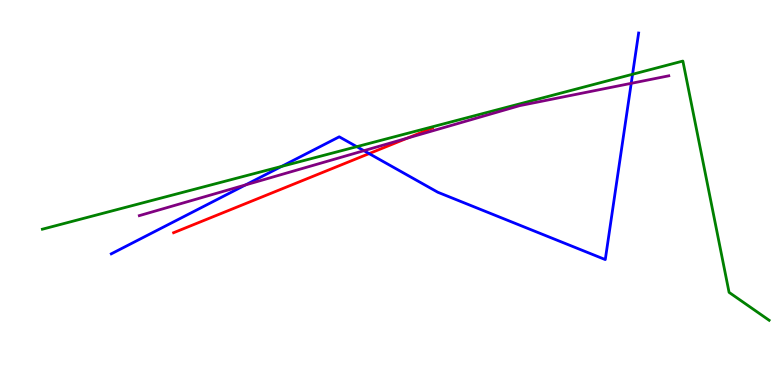[{'lines': ['blue', 'red'], 'intersections': [{'x': 4.76, 'y': 6.01}]}, {'lines': ['green', 'red'], 'intersections': []}, {'lines': ['purple', 'red'], 'intersections': [{'x': 5.26, 'y': 6.41}]}, {'lines': ['blue', 'green'], 'intersections': [{'x': 3.63, 'y': 5.68}, {'x': 4.6, 'y': 6.19}, {'x': 8.16, 'y': 8.07}]}, {'lines': ['blue', 'purple'], 'intersections': [{'x': 3.17, 'y': 5.2}, {'x': 4.7, 'y': 6.09}, {'x': 8.14, 'y': 7.84}]}, {'lines': ['green', 'purple'], 'intersections': []}]